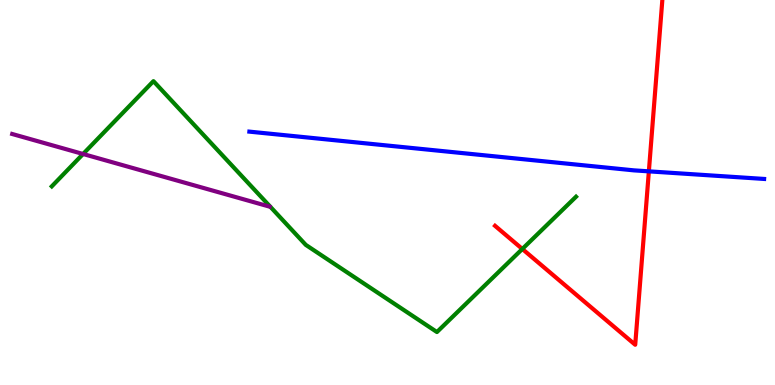[{'lines': ['blue', 'red'], 'intersections': [{'x': 8.37, 'y': 5.55}]}, {'lines': ['green', 'red'], 'intersections': [{'x': 6.74, 'y': 3.53}]}, {'lines': ['purple', 'red'], 'intersections': []}, {'lines': ['blue', 'green'], 'intersections': []}, {'lines': ['blue', 'purple'], 'intersections': []}, {'lines': ['green', 'purple'], 'intersections': [{'x': 1.07, 'y': 6.0}]}]